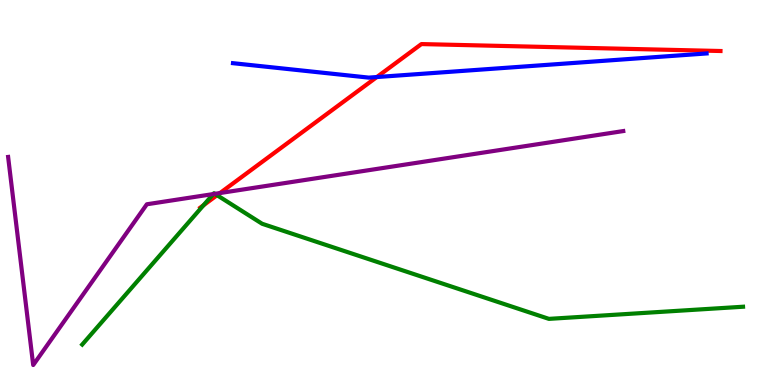[{'lines': ['blue', 'red'], 'intersections': [{'x': 4.86, 'y': 8.0}]}, {'lines': ['green', 'red'], 'intersections': [{'x': 2.63, 'y': 4.67}, {'x': 2.8, 'y': 4.93}]}, {'lines': ['purple', 'red'], 'intersections': [{'x': 2.84, 'y': 4.99}]}, {'lines': ['blue', 'green'], 'intersections': []}, {'lines': ['blue', 'purple'], 'intersections': []}, {'lines': ['green', 'purple'], 'intersections': [{'x': 2.75, 'y': 4.96}, {'x': 2.77, 'y': 4.97}]}]